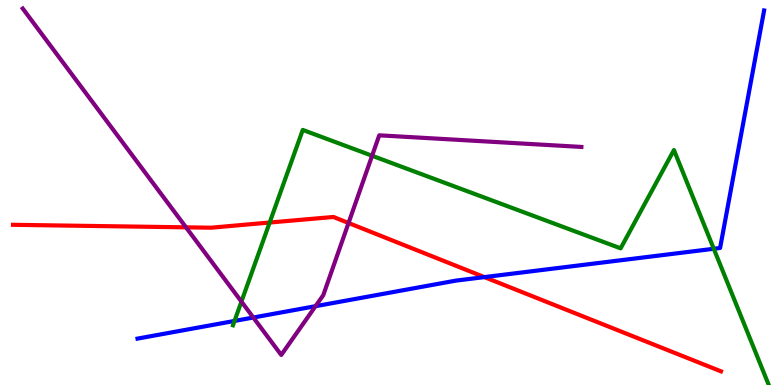[{'lines': ['blue', 'red'], 'intersections': [{'x': 6.25, 'y': 2.8}]}, {'lines': ['green', 'red'], 'intersections': [{'x': 3.48, 'y': 4.22}]}, {'lines': ['purple', 'red'], 'intersections': [{'x': 2.4, 'y': 4.1}, {'x': 4.5, 'y': 4.21}]}, {'lines': ['blue', 'green'], 'intersections': [{'x': 3.03, 'y': 1.66}, {'x': 9.21, 'y': 3.54}]}, {'lines': ['blue', 'purple'], 'intersections': [{'x': 3.27, 'y': 1.75}, {'x': 4.07, 'y': 2.05}]}, {'lines': ['green', 'purple'], 'intersections': [{'x': 3.12, 'y': 2.17}, {'x': 4.8, 'y': 5.95}]}]